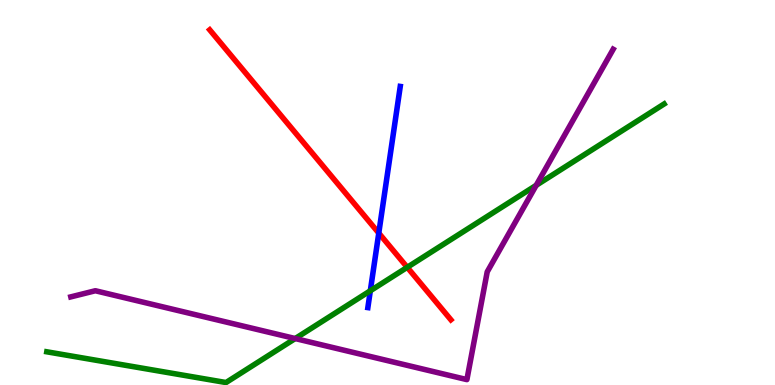[{'lines': ['blue', 'red'], 'intersections': [{'x': 4.89, 'y': 3.95}]}, {'lines': ['green', 'red'], 'intersections': [{'x': 5.25, 'y': 3.06}]}, {'lines': ['purple', 'red'], 'intersections': []}, {'lines': ['blue', 'green'], 'intersections': [{'x': 4.78, 'y': 2.45}]}, {'lines': ['blue', 'purple'], 'intersections': []}, {'lines': ['green', 'purple'], 'intersections': [{'x': 3.81, 'y': 1.21}, {'x': 6.92, 'y': 5.19}]}]